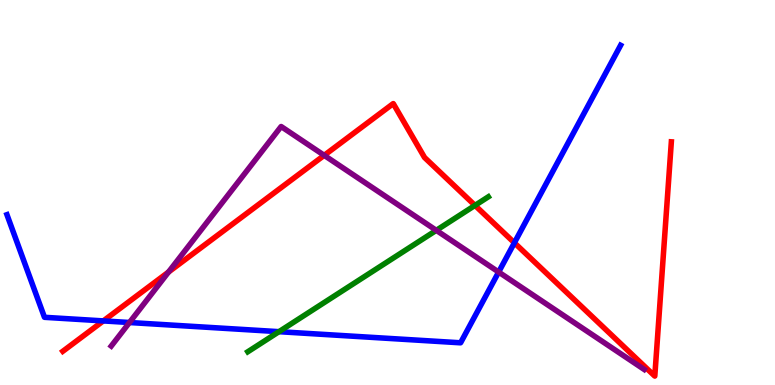[{'lines': ['blue', 'red'], 'intersections': [{'x': 1.33, 'y': 1.66}, {'x': 6.64, 'y': 3.69}]}, {'lines': ['green', 'red'], 'intersections': [{'x': 6.13, 'y': 4.66}]}, {'lines': ['purple', 'red'], 'intersections': [{'x': 2.17, 'y': 2.93}, {'x': 4.18, 'y': 5.97}]}, {'lines': ['blue', 'green'], 'intersections': [{'x': 3.6, 'y': 1.39}]}, {'lines': ['blue', 'purple'], 'intersections': [{'x': 1.67, 'y': 1.62}, {'x': 6.43, 'y': 2.93}]}, {'lines': ['green', 'purple'], 'intersections': [{'x': 5.63, 'y': 4.02}]}]